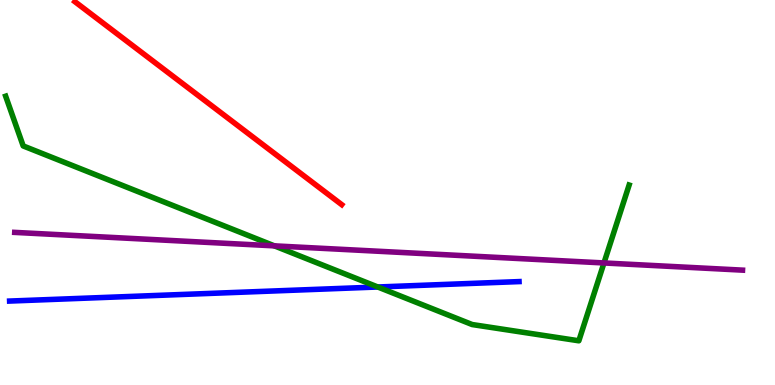[{'lines': ['blue', 'red'], 'intersections': []}, {'lines': ['green', 'red'], 'intersections': []}, {'lines': ['purple', 'red'], 'intersections': []}, {'lines': ['blue', 'green'], 'intersections': [{'x': 4.87, 'y': 2.55}]}, {'lines': ['blue', 'purple'], 'intersections': []}, {'lines': ['green', 'purple'], 'intersections': [{'x': 3.54, 'y': 3.61}, {'x': 7.79, 'y': 3.17}]}]